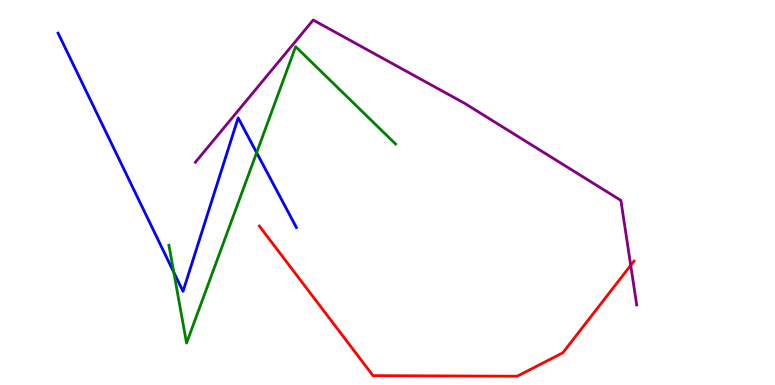[{'lines': ['blue', 'red'], 'intersections': []}, {'lines': ['green', 'red'], 'intersections': []}, {'lines': ['purple', 'red'], 'intersections': [{'x': 8.14, 'y': 3.11}]}, {'lines': ['blue', 'green'], 'intersections': [{'x': 2.24, 'y': 2.93}, {'x': 3.31, 'y': 6.03}]}, {'lines': ['blue', 'purple'], 'intersections': []}, {'lines': ['green', 'purple'], 'intersections': []}]